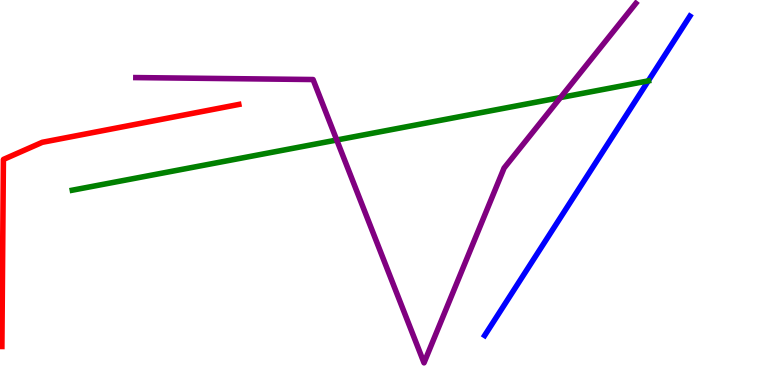[{'lines': ['blue', 'red'], 'intersections': []}, {'lines': ['green', 'red'], 'intersections': []}, {'lines': ['purple', 'red'], 'intersections': []}, {'lines': ['blue', 'green'], 'intersections': [{'x': 8.37, 'y': 7.9}]}, {'lines': ['blue', 'purple'], 'intersections': []}, {'lines': ['green', 'purple'], 'intersections': [{'x': 4.35, 'y': 6.36}, {'x': 7.23, 'y': 7.47}]}]